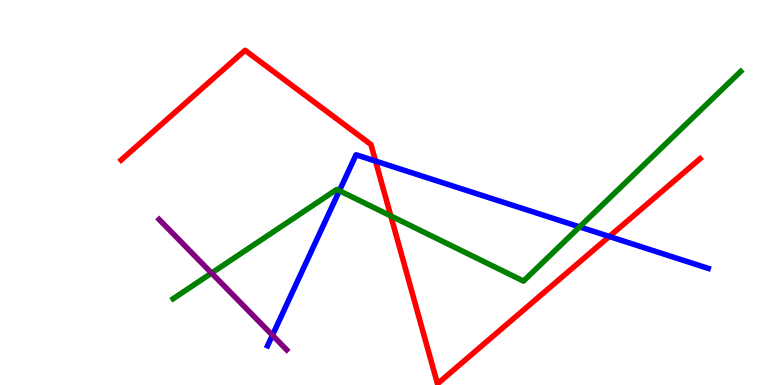[{'lines': ['blue', 'red'], 'intersections': [{'x': 4.85, 'y': 5.82}, {'x': 7.86, 'y': 3.86}]}, {'lines': ['green', 'red'], 'intersections': [{'x': 5.04, 'y': 4.39}]}, {'lines': ['purple', 'red'], 'intersections': []}, {'lines': ['blue', 'green'], 'intersections': [{'x': 4.38, 'y': 5.05}, {'x': 7.48, 'y': 4.11}]}, {'lines': ['blue', 'purple'], 'intersections': [{'x': 3.52, 'y': 1.29}]}, {'lines': ['green', 'purple'], 'intersections': [{'x': 2.73, 'y': 2.91}]}]